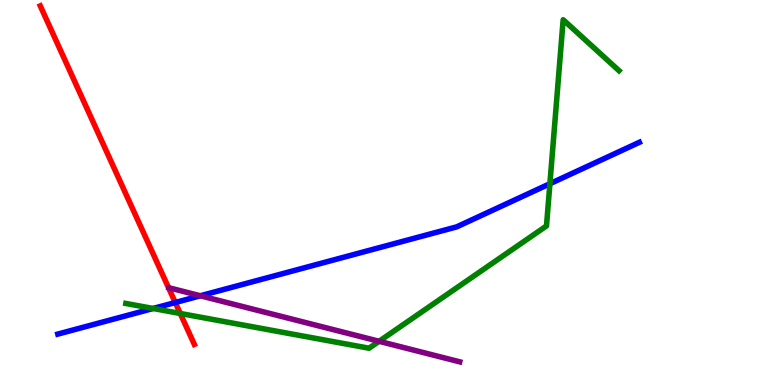[{'lines': ['blue', 'red'], 'intersections': [{'x': 2.26, 'y': 2.14}]}, {'lines': ['green', 'red'], 'intersections': [{'x': 2.33, 'y': 1.86}]}, {'lines': ['purple', 'red'], 'intersections': []}, {'lines': ['blue', 'green'], 'intersections': [{'x': 1.98, 'y': 1.99}, {'x': 7.1, 'y': 5.23}]}, {'lines': ['blue', 'purple'], 'intersections': [{'x': 2.59, 'y': 2.32}]}, {'lines': ['green', 'purple'], 'intersections': [{'x': 4.89, 'y': 1.14}]}]